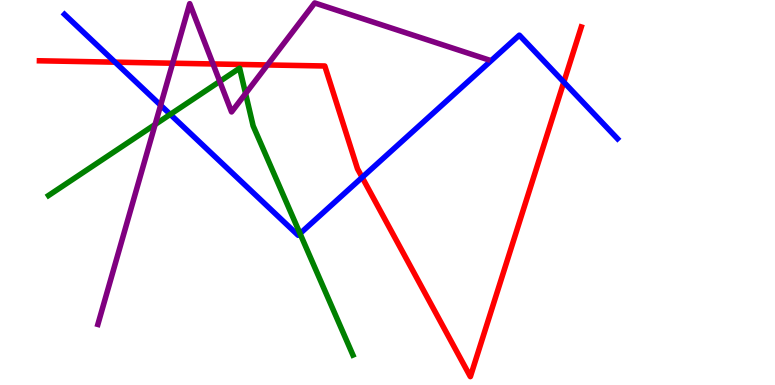[{'lines': ['blue', 'red'], 'intersections': [{'x': 1.48, 'y': 8.39}, {'x': 4.67, 'y': 5.39}, {'x': 7.28, 'y': 7.87}]}, {'lines': ['green', 'red'], 'intersections': []}, {'lines': ['purple', 'red'], 'intersections': [{'x': 2.23, 'y': 8.36}, {'x': 2.75, 'y': 8.34}, {'x': 3.45, 'y': 8.31}]}, {'lines': ['blue', 'green'], 'intersections': [{'x': 2.2, 'y': 7.03}, {'x': 3.87, 'y': 3.93}]}, {'lines': ['blue', 'purple'], 'intersections': [{'x': 2.07, 'y': 7.27}]}, {'lines': ['green', 'purple'], 'intersections': [{'x': 2.0, 'y': 6.77}, {'x': 2.84, 'y': 7.89}, {'x': 3.17, 'y': 7.57}]}]